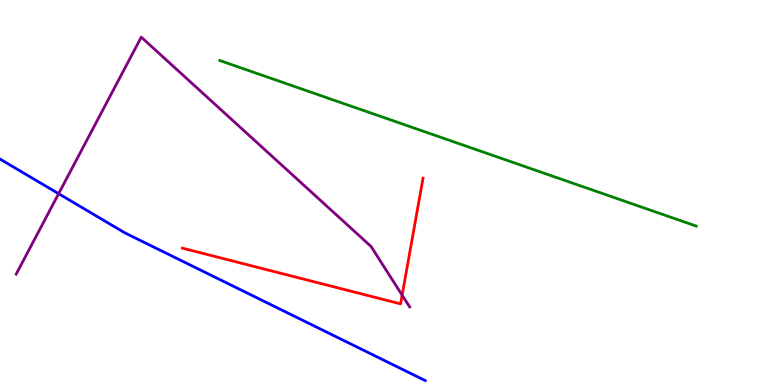[{'lines': ['blue', 'red'], 'intersections': []}, {'lines': ['green', 'red'], 'intersections': []}, {'lines': ['purple', 'red'], 'intersections': [{'x': 5.19, 'y': 2.33}]}, {'lines': ['blue', 'green'], 'intersections': []}, {'lines': ['blue', 'purple'], 'intersections': [{'x': 0.756, 'y': 4.97}]}, {'lines': ['green', 'purple'], 'intersections': []}]